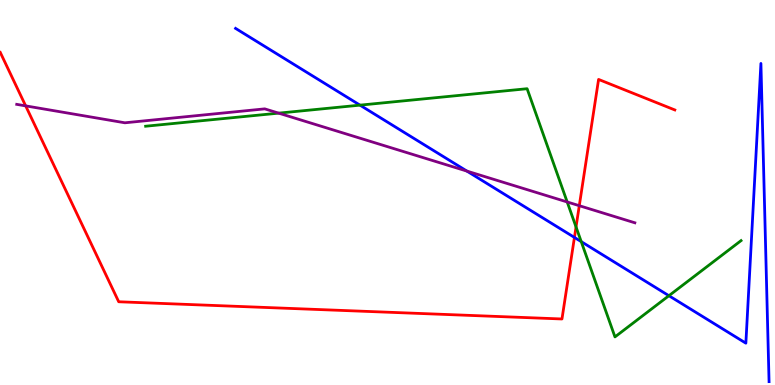[{'lines': ['blue', 'red'], 'intersections': [{'x': 7.41, 'y': 3.83}]}, {'lines': ['green', 'red'], 'intersections': [{'x': 7.43, 'y': 4.11}]}, {'lines': ['purple', 'red'], 'intersections': [{'x': 0.331, 'y': 7.25}, {'x': 7.47, 'y': 4.66}]}, {'lines': ['blue', 'green'], 'intersections': [{'x': 4.65, 'y': 7.27}, {'x': 7.5, 'y': 3.72}, {'x': 8.63, 'y': 2.32}]}, {'lines': ['blue', 'purple'], 'intersections': [{'x': 6.02, 'y': 5.56}]}, {'lines': ['green', 'purple'], 'intersections': [{'x': 3.6, 'y': 7.06}, {'x': 7.32, 'y': 4.75}]}]